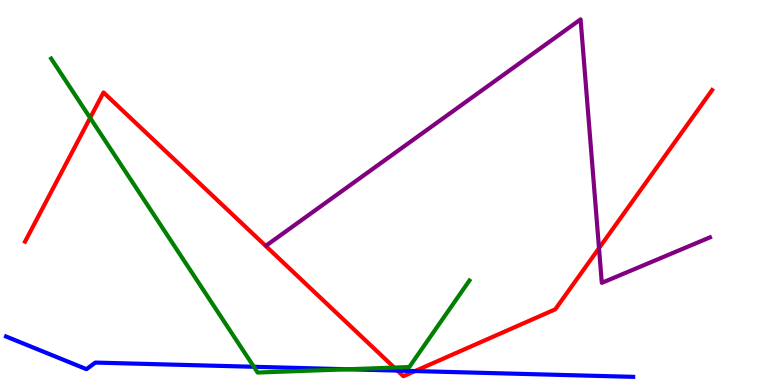[{'lines': ['blue', 'red'], 'intersections': [{'x': 5.13, 'y': 0.374}, {'x': 5.36, 'y': 0.362}]}, {'lines': ['green', 'red'], 'intersections': [{'x': 1.16, 'y': 6.94}, {'x': 5.09, 'y': 0.452}]}, {'lines': ['purple', 'red'], 'intersections': [{'x': 7.73, 'y': 3.55}]}, {'lines': ['blue', 'green'], 'intersections': [{'x': 3.28, 'y': 0.473}, {'x': 4.49, 'y': 0.409}]}, {'lines': ['blue', 'purple'], 'intersections': []}, {'lines': ['green', 'purple'], 'intersections': []}]